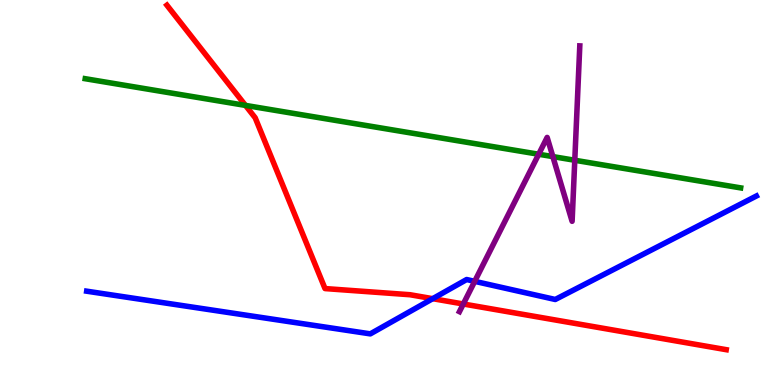[{'lines': ['blue', 'red'], 'intersections': [{'x': 5.58, 'y': 2.24}]}, {'lines': ['green', 'red'], 'intersections': [{'x': 3.17, 'y': 7.26}]}, {'lines': ['purple', 'red'], 'intersections': [{'x': 5.98, 'y': 2.1}]}, {'lines': ['blue', 'green'], 'intersections': []}, {'lines': ['blue', 'purple'], 'intersections': [{'x': 6.13, 'y': 2.69}]}, {'lines': ['green', 'purple'], 'intersections': [{'x': 6.95, 'y': 5.99}, {'x': 7.13, 'y': 5.93}, {'x': 7.42, 'y': 5.84}]}]